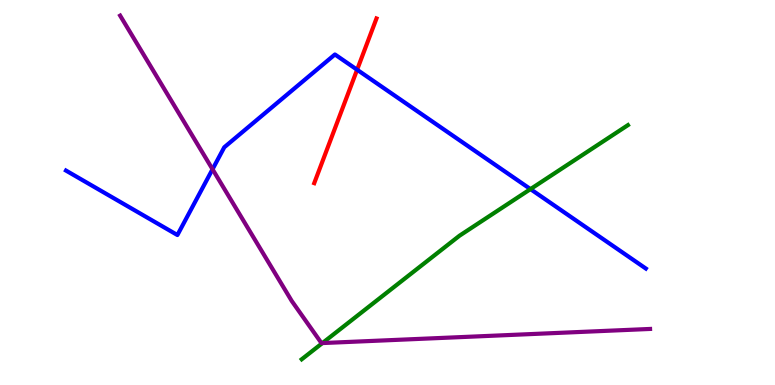[{'lines': ['blue', 'red'], 'intersections': [{'x': 4.61, 'y': 8.19}]}, {'lines': ['green', 'red'], 'intersections': []}, {'lines': ['purple', 'red'], 'intersections': []}, {'lines': ['blue', 'green'], 'intersections': [{'x': 6.84, 'y': 5.09}]}, {'lines': ['blue', 'purple'], 'intersections': [{'x': 2.74, 'y': 5.6}]}, {'lines': ['green', 'purple'], 'intersections': [{'x': 4.16, 'y': 1.09}]}]